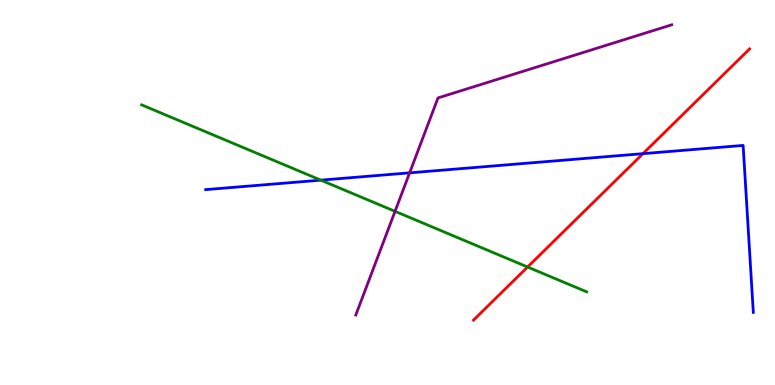[{'lines': ['blue', 'red'], 'intersections': [{'x': 8.3, 'y': 6.01}]}, {'lines': ['green', 'red'], 'intersections': [{'x': 6.81, 'y': 3.06}]}, {'lines': ['purple', 'red'], 'intersections': []}, {'lines': ['blue', 'green'], 'intersections': [{'x': 4.14, 'y': 5.32}]}, {'lines': ['blue', 'purple'], 'intersections': [{'x': 5.29, 'y': 5.51}]}, {'lines': ['green', 'purple'], 'intersections': [{'x': 5.1, 'y': 4.51}]}]